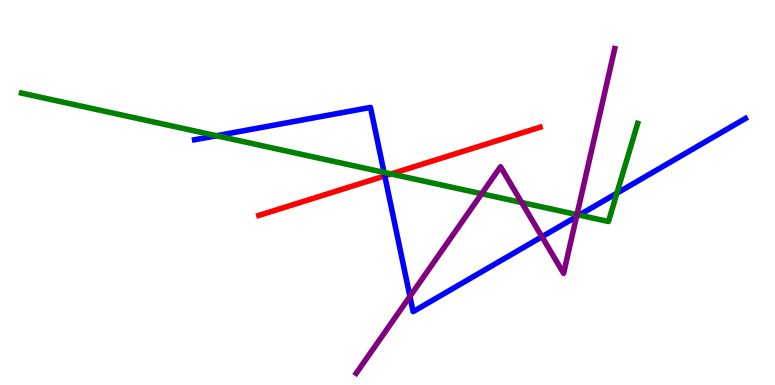[{'lines': ['blue', 'red'], 'intersections': [{'x': 4.96, 'y': 5.43}]}, {'lines': ['green', 'red'], 'intersections': [{'x': 5.05, 'y': 5.48}]}, {'lines': ['purple', 'red'], 'intersections': []}, {'lines': ['blue', 'green'], 'intersections': [{'x': 2.79, 'y': 6.47}, {'x': 4.96, 'y': 5.52}, {'x': 7.47, 'y': 4.41}, {'x': 7.96, 'y': 4.98}]}, {'lines': ['blue', 'purple'], 'intersections': [{'x': 5.29, 'y': 2.3}, {'x': 6.99, 'y': 3.85}, {'x': 7.44, 'y': 4.37}]}, {'lines': ['green', 'purple'], 'intersections': [{'x': 6.21, 'y': 4.97}, {'x': 6.73, 'y': 4.74}, {'x': 7.44, 'y': 4.43}]}]